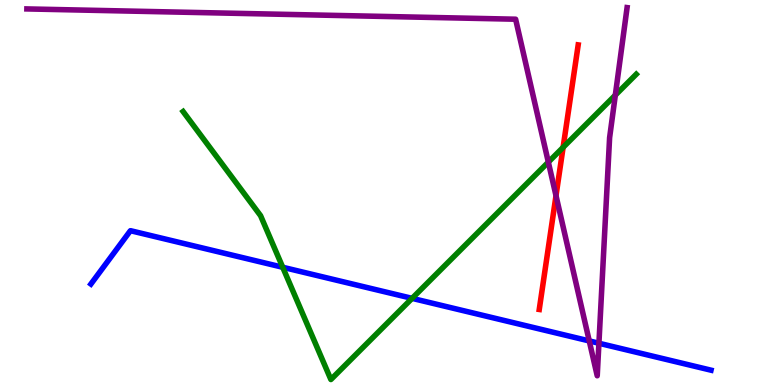[{'lines': ['blue', 'red'], 'intersections': []}, {'lines': ['green', 'red'], 'intersections': [{'x': 7.27, 'y': 6.17}]}, {'lines': ['purple', 'red'], 'intersections': [{'x': 7.17, 'y': 4.92}]}, {'lines': ['blue', 'green'], 'intersections': [{'x': 3.65, 'y': 3.06}, {'x': 5.32, 'y': 2.25}]}, {'lines': ['blue', 'purple'], 'intersections': [{'x': 7.6, 'y': 1.14}, {'x': 7.73, 'y': 1.08}]}, {'lines': ['green', 'purple'], 'intersections': [{'x': 7.08, 'y': 5.79}, {'x': 7.94, 'y': 7.53}]}]